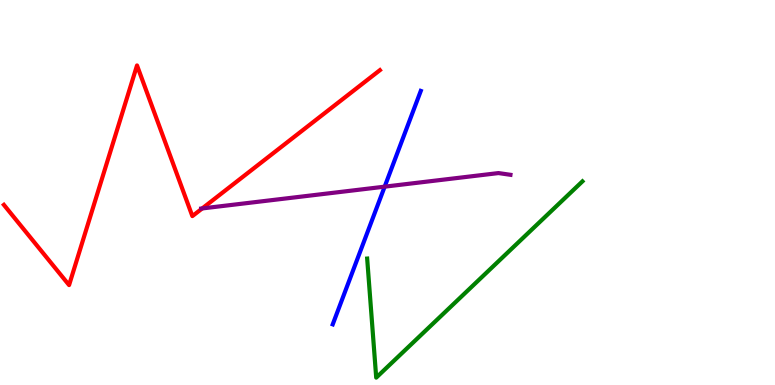[{'lines': ['blue', 'red'], 'intersections': []}, {'lines': ['green', 'red'], 'intersections': []}, {'lines': ['purple', 'red'], 'intersections': [{'x': 2.61, 'y': 4.59}]}, {'lines': ['blue', 'green'], 'intersections': []}, {'lines': ['blue', 'purple'], 'intersections': [{'x': 4.96, 'y': 5.15}]}, {'lines': ['green', 'purple'], 'intersections': []}]